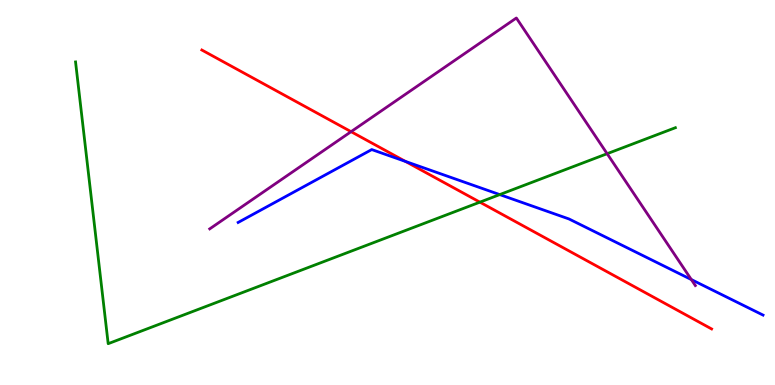[{'lines': ['blue', 'red'], 'intersections': [{'x': 5.23, 'y': 5.81}]}, {'lines': ['green', 'red'], 'intersections': [{'x': 6.19, 'y': 4.75}]}, {'lines': ['purple', 'red'], 'intersections': [{'x': 4.53, 'y': 6.58}]}, {'lines': ['blue', 'green'], 'intersections': [{'x': 6.45, 'y': 4.95}]}, {'lines': ['blue', 'purple'], 'intersections': [{'x': 8.92, 'y': 2.74}]}, {'lines': ['green', 'purple'], 'intersections': [{'x': 7.83, 'y': 6.01}]}]